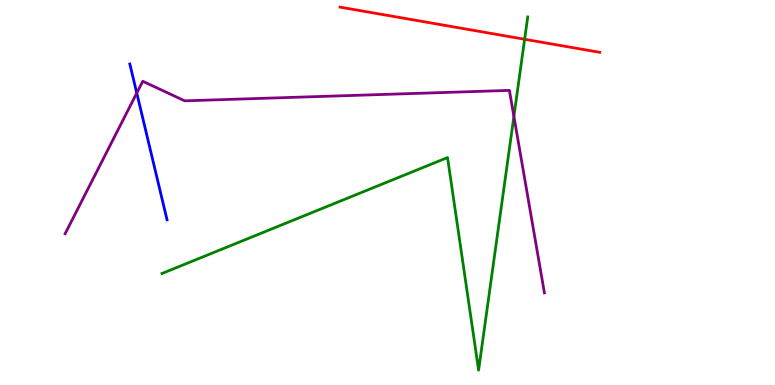[{'lines': ['blue', 'red'], 'intersections': []}, {'lines': ['green', 'red'], 'intersections': [{'x': 6.77, 'y': 8.98}]}, {'lines': ['purple', 'red'], 'intersections': []}, {'lines': ['blue', 'green'], 'intersections': []}, {'lines': ['blue', 'purple'], 'intersections': [{'x': 1.76, 'y': 7.58}]}, {'lines': ['green', 'purple'], 'intersections': [{'x': 6.63, 'y': 6.98}]}]